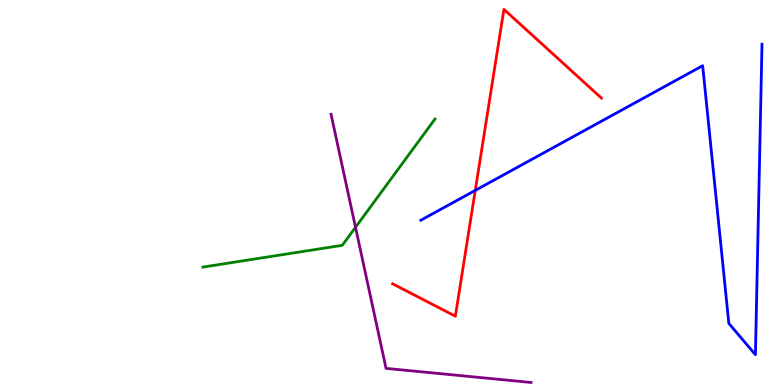[{'lines': ['blue', 'red'], 'intersections': [{'x': 6.13, 'y': 5.05}]}, {'lines': ['green', 'red'], 'intersections': []}, {'lines': ['purple', 'red'], 'intersections': []}, {'lines': ['blue', 'green'], 'intersections': []}, {'lines': ['blue', 'purple'], 'intersections': []}, {'lines': ['green', 'purple'], 'intersections': [{'x': 4.59, 'y': 4.1}]}]